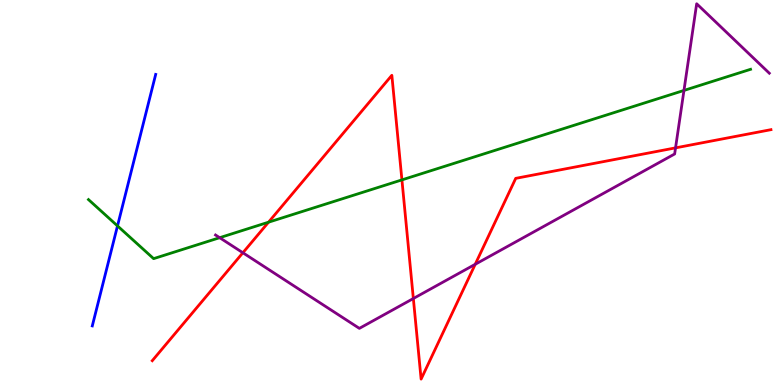[{'lines': ['blue', 'red'], 'intersections': []}, {'lines': ['green', 'red'], 'intersections': [{'x': 3.47, 'y': 4.23}, {'x': 5.19, 'y': 5.33}]}, {'lines': ['purple', 'red'], 'intersections': [{'x': 3.13, 'y': 3.43}, {'x': 5.33, 'y': 2.25}, {'x': 6.13, 'y': 3.14}, {'x': 8.72, 'y': 6.16}]}, {'lines': ['blue', 'green'], 'intersections': [{'x': 1.52, 'y': 4.13}]}, {'lines': ['blue', 'purple'], 'intersections': []}, {'lines': ['green', 'purple'], 'intersections': [{'x': 2.83, 'y': 3.83}, {'x': 8.83, 'y': 7.65}]}]